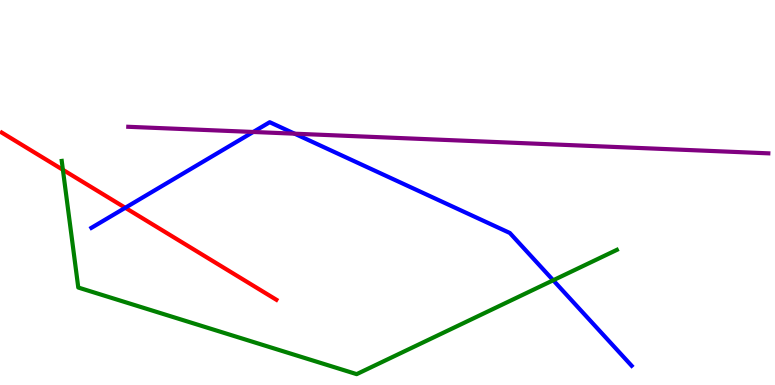[{'lines': ['blue', 'red'], 'intersections': [{'x': 1.62, 'y': 4.6}]}, {'lines': ['green', 'red'], 'intersections': [{'x': 0.812, 'y': 5.59}]}, {'lines': ['purple', 'red'], 'intersections': []}, {'lines': ['blue', 'green'], 'intersections': [{'x': 7.14, 'y': 2.72}]}, {'lines': ['blue', 'purple'], 'intersections': [{'x': 3.27, 'y': 6.57}, {'x': 3.8, 'y': 6.53}]}, {'lines': ['green', 'purple'], 'intersections': []}]